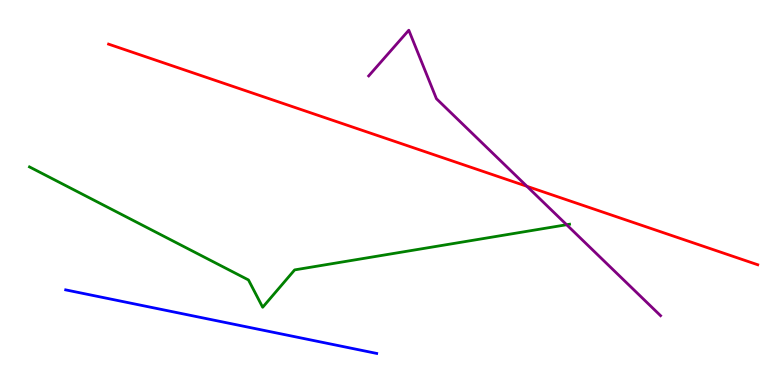[{'lines': ['blue', 'red'], 'intersections': []}, {'lines': ['green', 'red'], 'intersections': []}, {'lines': ['purple', 'red'], 'intersections': [{'x': 6.8, 'y': 5.16}]}, {'lines': ['blue', 'green'], 'intersections': []}, {'lines': ['blue', 'purple'], 'intersections': []}, {'lines': ['green', 'purple'], 'intersections': [{'x': 7.31, 'y': 4.16}]}]